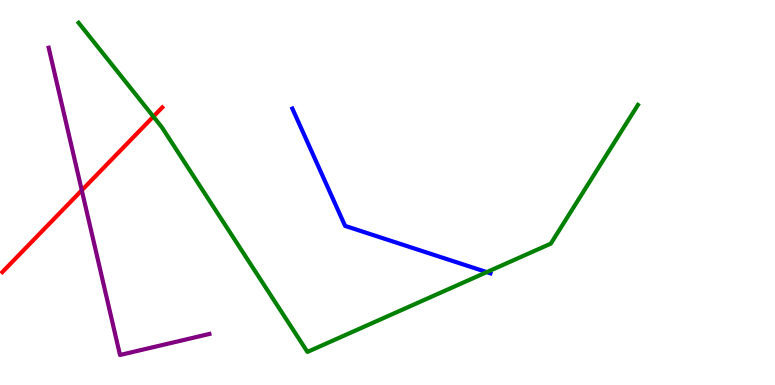[{'lines': ['blue', 'red'], 'intersections': []}, {'lines': ['green', 'red'], 'intersections': [{'x': 1.98, 'y': 6.97}]}, {'lines': ['purple', 'red'], 'intersections': [{'x': 1.06, 'y': 5.06}]}, {'lines': ['blue', 'green'], 'intersections': [{'x': 6.28, 'y': 2.93}]}, {'lines': ['blue', 'purple'], 'intersections': []}, {'lines': ['green', 'purple'], 'intersections': []}]